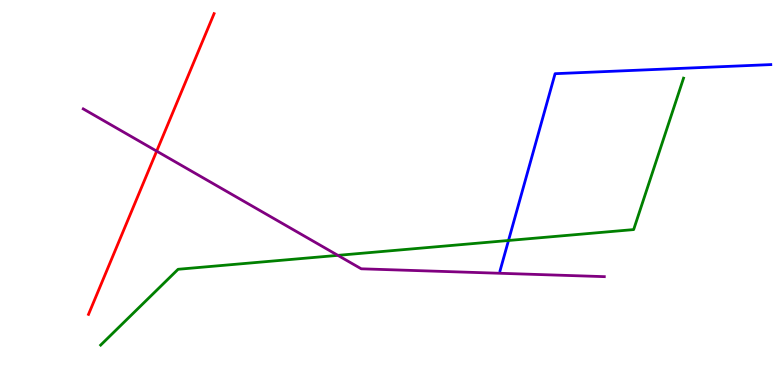[{'lines': ['blue', 'red'], 'intersections': []}, {'lines': ['green', 'red'], 'intersections': []}, {'lines': ['purple', 'red'], 'intersections': [{'x': 2.02, 'y': 6.07}]}, {'lines': ['blue', 'green'], 'intersections': [{'x': 6.56, 'y': 3.75}]}, {'lines': ['blue', 'purple'], 'intersections': []}, {'lines': ['green', 'purple'], 'intersections': [{'x': 4.36, 'y': 3.37}]}]